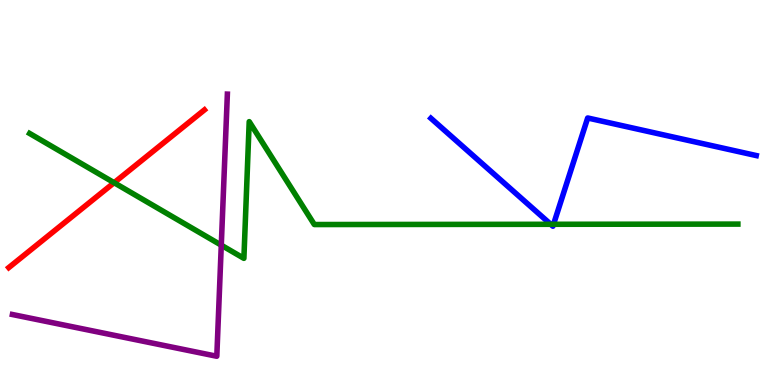[{'lines': ['blue', 'red'], 'intersections': []}, {'lines': ['green', 'red'], 'intersections': [{'x': 1.47, 'y': 5.25}]}, {'lines': ['purple', 'red'], 'intersections': []}, {'lines': ['blue', 'green'], 'intersections': [{'x': 7.11, 'y': 4.17}, {'x': 7.14, 'y': 4.17}]}, {'lines': ['blue', 'purple'], 'intersections': []}, {'lines': ['green', 'purple'], 'intersections': [{'x': 2.86, 'y': 3.63}]}]